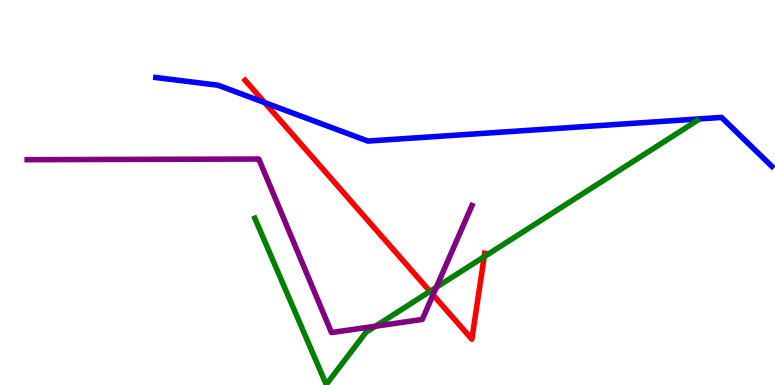[{'lines': ['blue', 'red'], 'intersections': [{'x': 3.42, 'y': 7.33}]}, {'lines': ['green', 'red'], 'intersections': [{'x': 5.55, 'y': 2.43}, {'x': 6.25, 'y': 3.33}]}, {'lines': ['purple', 'red'], 'intersections': [{'x': 5.59, 'y': 2.34}]}, {'lines': ['blue', 'green'], 'intersections': []}, {'lines': ['blue', 'purple'], 'intersections': []}, {'lines': ['green', 'purple'], 'intersections': [{'x': 4.84, 'y': 1.53}, {'x': 5.63, 'y': 2.54}]}]